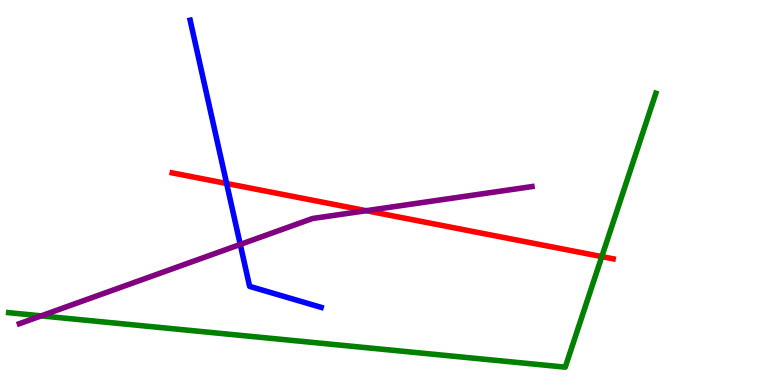[{'lines': ['blue', 'red'], 'intersections': [{'x': 2.92, 'y': 5.23}]}, {'lines': ['green', 'red'], 'intersections': [{'x': 7.77, 'y': 3.33}]}, {'lines': ['purple', 'red'], 'intersections': [{'x': 4.73, 'y': 4.53}]}, {'lines': ['blue', 'green'], 'intersections': []}, {'lines': ['blue', 'purple'], 'intersections': [{'x': 3.1, 'y': 3.65}]}, {'lines': ['green', 'purple'], 'intersections': [{'x': 0.532, 'y': 1.8}]}]